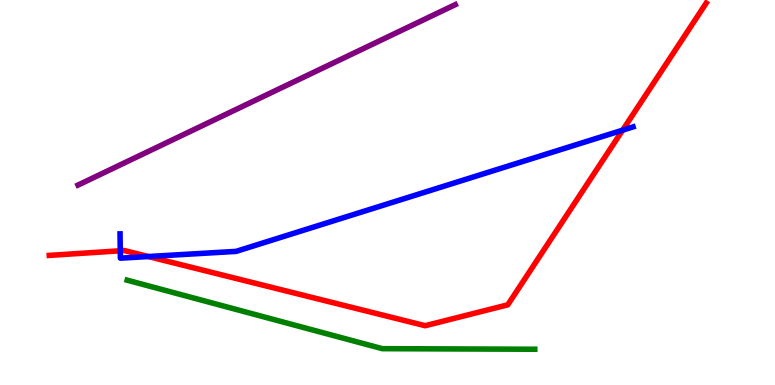[{'lines': ['blue', 'red'], 'intersections': [{'x': 1.55, 'y': 3.49}, {'x': 1.91, 'y': 3.34}, {'x': 8.03, 'y': 6.62}]}, {'lines': ['green', 'red'], 'intersections': []}, {'lines': ['purple', 'red'], 'intersections': []}, {'lines': ['blue', 'green'], 'intersections': []}, {'lines': ['blue', 'purple'], 'intersections': []}, {'lines': ['green', 'purple'], 'intersections': []}]